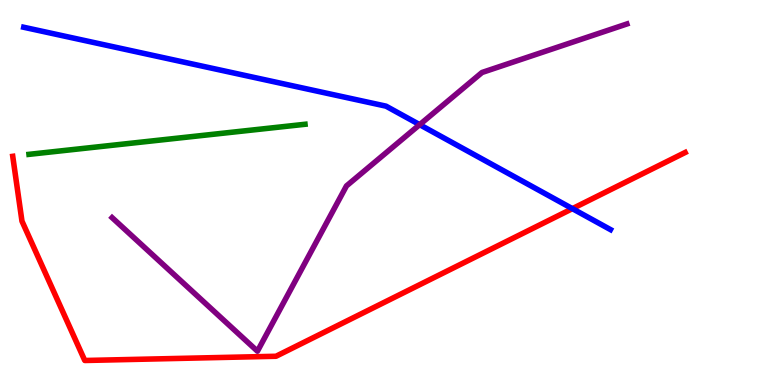[{'lines': ['blue', 'red'], 'intersections': [{'x': 7.39, 'y': 4.58}]}, {'lines': ['green', 'red'], 'intersections': []}, {'lines': ['purple', 'red'], 'intersections': []}, {'lines': ['blue', 'green'], 'intersections': []}, {'lines': ['blue', 'purple'], 'intersections': [{'x': 5.42, 'y': 6.76}]}, {'lines': ['green', 'purple'], 'intersections': []}]